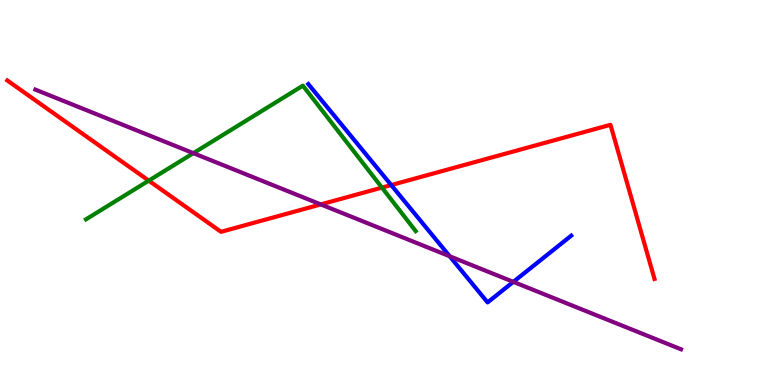[{'lines': ['blue', 'red'], 'intersections': [{'x': 5.05, 'y': 5.19}]}, {'lines': ['green', 'red'], 'intersections': [{'x': 1.92, 'y': 5.31}, {'x': 4.93, 'y': 5.13}]}, {'lines': ['purple', 'red'], 'intersections': [{'x': 4.14, 'y': 4.69}]}, {'lines': ['blue', 'green'], 'intersections': []}, {'lines': ['blue', 'purple'], 'intersections': [{'x': 5.8, 'y': 3.34}, {'x': 6.62, 'y': 2.68}]}, {'lines': ['green', 'purple'], 'intersections': [{'x': 2.49, 'y': 6.02}]}]